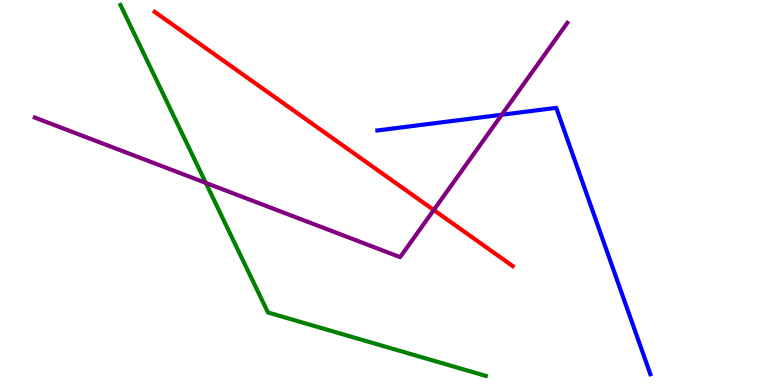[{'lines': ['blue', 'red'], 'intersections': []}, {'lines': ['green', 'red'], 'intersections': []}, {'lines': ['purple', 'red'], 'intersections': [{'x': 5.6, 'y': 4.55}]}, {'lines': ['blue', 'green'], 'intersections': []}, {'lines': ['blue', 'purple'], 'intersections': [{'x': 6.47, 'y': 7.02}]}, {'lines': ['green', 'purple'], 'intersections': [{'x': 2.66, 'y': 5.25}]}]